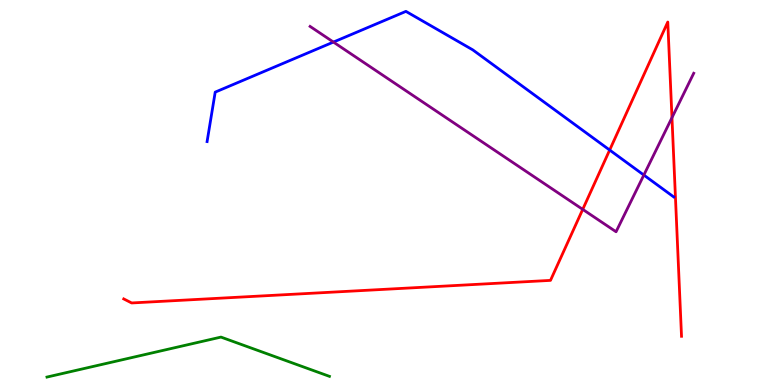[{'lines': ['blue', 'red'], 'intersections': [{'x': 7.87, 'y': 6.1}]}, {'lines': ['green', 'red'], 'intersections': []}, {'lines': ['purple', 'red'], 'intersections': [{'x': 7.52, 'y': 4.56}, {'x': 8.67, 'y': 6.94}]}, {'lines': ['blue', 'green'], 'intersections': []}, {'lines': ['blue', 'purple'], 'intersections': [{'x': 4.3, 'y': 8.91}, {'x': 8.31, 'y': 5.45}]}, {'lines': ['green', 'purple'], 'intersections': []}]